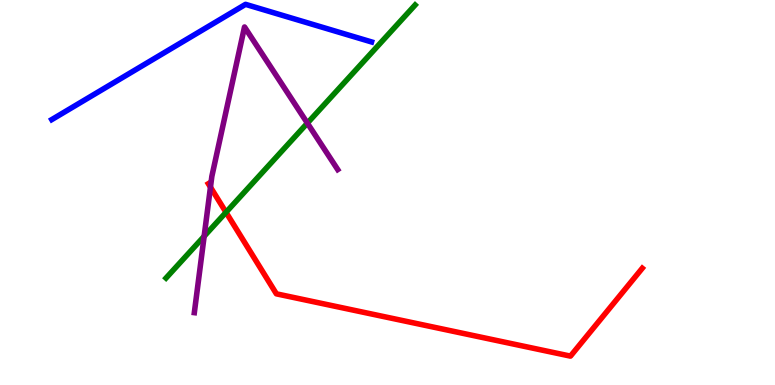[{'lines': ['blue', 'red'], 'intersections': []}, {'lines': ['green', 'red'], 'intersections': [{'x': 2.92, 'y': 4.49}]}, {'lines': ['purple', 'red'], 'intersections': [{'x': 2.72, 'y': 5.14}]}, {'lines': ['blue', 'green'], 'intersections': []}, {'lines': ['blue', 'purple'], 'intersections': []}, {'lines': ['green', 'purple'], 'intersections': [{'x': 2.63, 'y': 3.86}, {'x': 3.97, 'y': 6.8}]}]